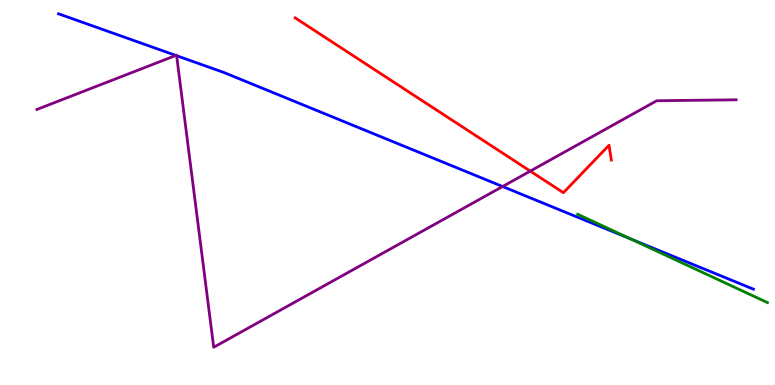[{'lines': ['blue', 'red'], 'intersections': []}, {'lines': ['green', 'red'], 'intersections': []}, {'lines': ['purple', 'red'], 'intersections': [{'x': 6.84, 'y': 5.56}]}, {'lines': ['blue', 'green'], 'intersections': [{'x': 8.13, 'y': 3.8}]}, {'lines': ['blue', 'purple'], 'intersections': [{'x': 2.27, 'y': 8.56}, {'x': 2.28, 'y': 8.55}, {'x': 6.49, 'y': 5.16}]}, {'lines': ['green', 'purple'], 'intersections': []}]